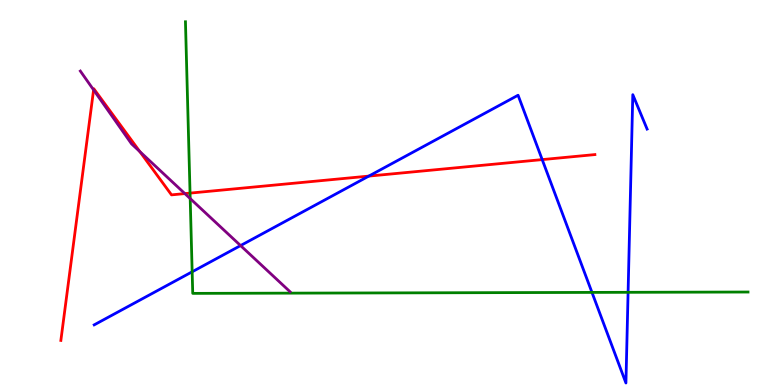[{'lines': ['blue', 'red'], 'intersections': [{'x': 4.76, 'y': 5.43}, {'x': 7.0, 'y': 5.85}]}, {'lines': ['green', 'red'], 'intersections': [{'x': 2.45, 'y': 4.98}]}, {'lines': ['purple', 'red'], 'intersections': [{'x': 1.21, 'y': 7.67}, {'x': 1.8, 'y': 6.06}, {'x': 2.39, 'y': 4.97}]}, {'lines': ['blue', 'green'], 'intersections': [{'x': 2.48, 'y': 2.94}, {'x': 7.64, 'y': 2.41}, {'x': 8.1, 'y': 2.41}]}, {'lines': ['blue', 'purple'], 'intersections': [{'x': 3.1, 'y': 3.62}]}, {'lines': ['green', 'purple'], 'intersections': [{'x': 2.45, 'y': 4.84}]}]